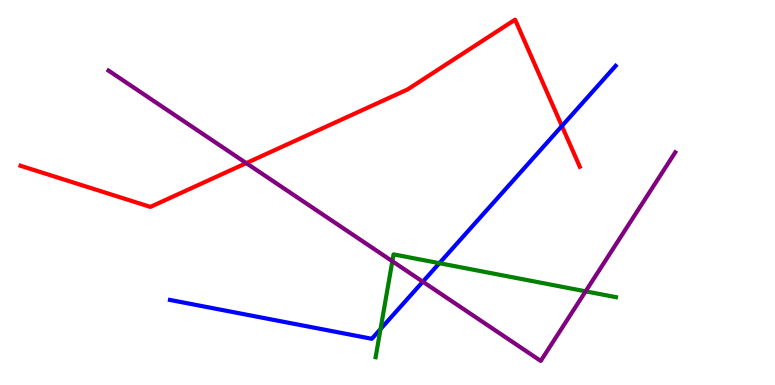[{'lines': ['blue', 'red'], 'intersections': [{'x': 7.25, 'y': 6.73}]}, {'lines': ['green', 'red'], 'intersections': []}, {'lines': ['purple', 'red'], 'intersections': [{'x': 3.18, 'y': 5.76}]}, {'lines': ['blue', 'green'], 'intersections': [{'x': 4.91, 'y': 1.45}, {'x': 5.67, 'y': 3.16}]}, {'lines': ['blue', 'purple'], 'intersections': [{'x': 5.46, 'y': 2.68}]}, {'lines': ['green', 'purple'], 'intersections': [{'x': 5.06, 'y': 3.21}, {'x': 7.56, 'y': 2.43}]}]